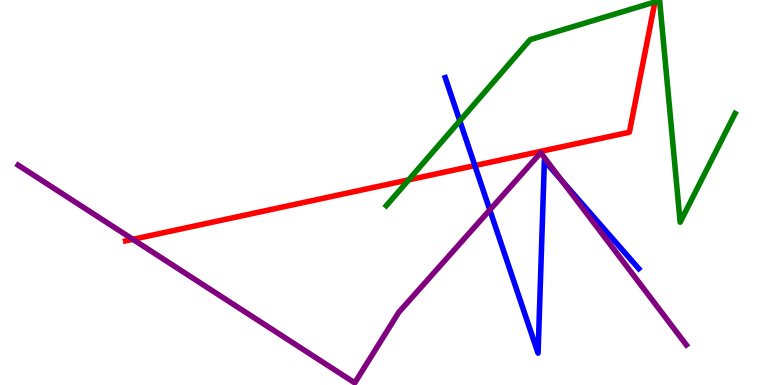[{'lines': ['blue', 'red'], 'intersections': [{'x': 6.13, 'y': 5.7}]}, {'lines': ['green', 'red'], 'intersections': [{'x': 5.27, 'y': 5.33}, {'x': 8.45, 'y': 9.95}]}, {'lines': ['purple', 'red'], 'intersections': [{'x': 1.71, 'y': 3.78}]}, {'lines': ['blue', 'green'], 'intersections': [{'x': 5.93, 'y': 6.86}]}, {'lines': ['blue', 'purple'], 'intersections': [{'x': 6.32, 'y': 4.55}, {'x': 7.25, 'y': 5.31}]}, {'lines': ['green', 'purple'], 'intersections': []}]